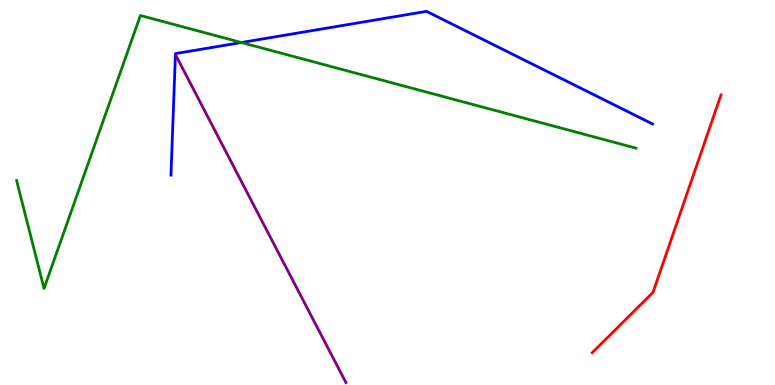[{'lines': ['blue', 'red'], 'intersections': []}, {'lines': ['green', 'red'], 'intersections': []}, {'lines': ['purple', 'red'], 'intersections': []}, {'lines': ['blue', 'green'], 'intersections': [{'x': 3.11, 'y': 8.9}]}, {'lines': ['blue', 'purple'], 'intersections': []}, {'lines': ['green', 'purple'], 'intersections': []}]